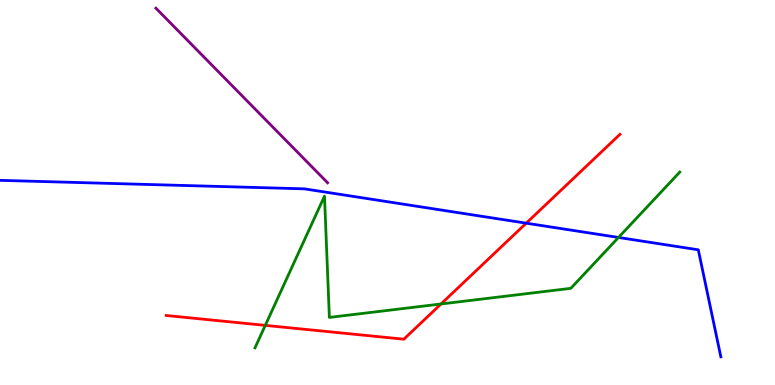[{'lines': ['blue', 'red'], 'intersections': [{'x': 6.79, 'y': 4.2}]}, {'lines': ['green', 'red'], 'intersections': [{'x': 3.42, 'y': 1.55}, {'x': 5.69, 'y': 2.1}]}, {'lines': ['purple', 'red'], 'intersections': []}, {'lines': ['blue', 'green'], 'intersections': [{'x': 7.98, 'y': 3.83}]}, {'lines': ['blue', 'purple'], 'intersections': []}, {'lines': ['green', 'purple'], 'intersections': []}]